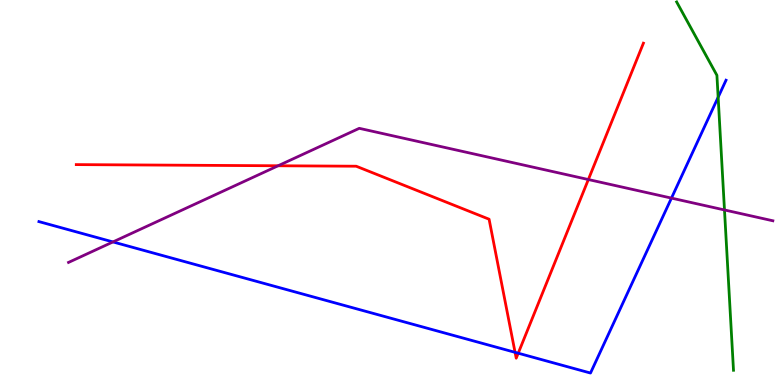[{'lines': ['blue', 'red'], 'intersections': [{'x': 6.65, 'y': 0.849}, {'x': 6.69, 'y': 0.826}]}, {'lines': ['green', 'red'], 'intersections': []}, {'lines': ['purple', 'red'], 'intersections': [{'x': 3.59, 'y': 5.69}, {'x': 7.59, 'y': 5.34}]}, {'lines': ['blue', 'green'], 'intersections': [{'x': 9.27, 'y': 7.47}]}, {'lines': ['blue', 'purple'], 'intersections': [{'x': 1.46, 'y': 3.72}, {'x': 8.66, 'y': 4.85}]}, {'lines': ['green', 'purple'], 'intersections': [{'x': 9.35, 'y': 4.55}]}]